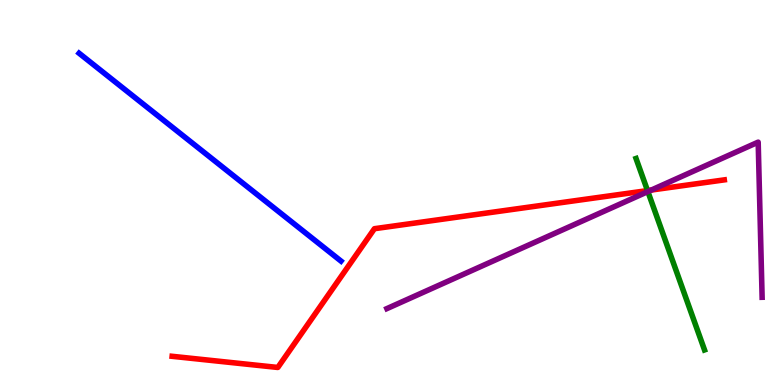[{'lines': ['blue', 'red'], 'intersections': []}, {'lines': ['green', 'red'], 'intersections': [{'x': 8.36, 'y': 5.05}]}, {'lines': ['purple', 'red'], 'intersections': [{'x': 8.4, 'y': 5.06}]}, {'lines': ['blue', 'green'], 'intersections': []}, {'lines': ['blue', 'purple'], 'intersections': []}, {'lines': ['green', 'purple'], 'intersections': [{'x': 8.36, 'y': 5.02}]}]